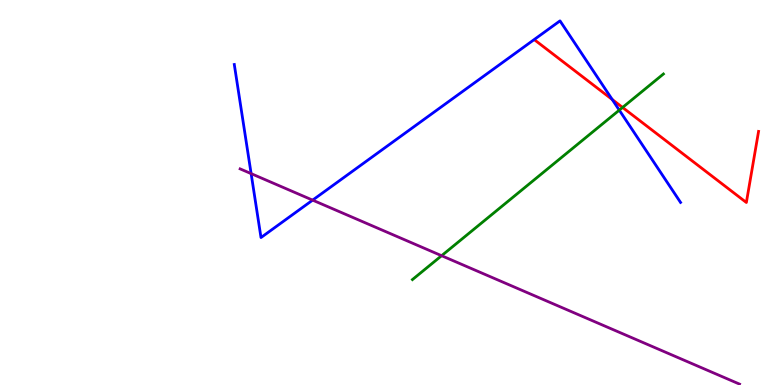[{'lines': ['blue', 'red'], 'intersections': [{'x': 7.9, 'y': 7.42}]}, {'lines': ['green', 'red'], 'intersections': [{'x': 8.03, 'y': 7.21}]}, {'lines': ['purple', 'red'], 'intersections': []}, {'lines': ['blue', 'green'], 'intersections': [{'x': 7.99, 'y': 7.14}]}, {'lines': ['blue', 'purple'], 'intersections': [{'x': 3.24, 'y': 5.49}, {'x': 4.03, 'y': 4.8}]}, {'lines': ['green', 'purple'], 'intersections': [{'x': 5.7, 'y': 3.36}]}]